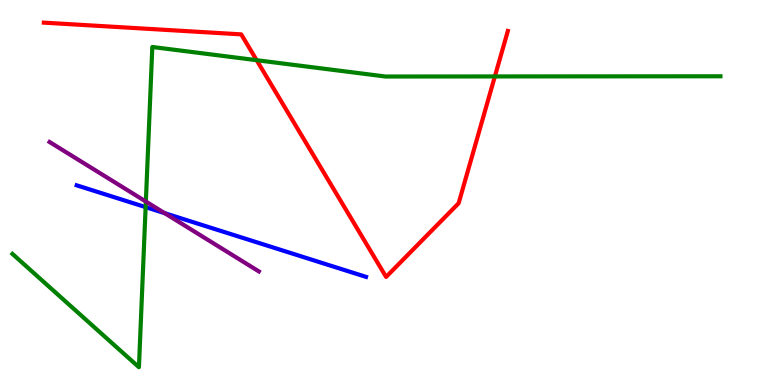[{'lines': ['blue', 'red'], 'intersections': []}, {'lines': ['green', 'red'], 'intersections': [{'x': 3.31, 'y': 8.44}, {'x': 6.39, 'y': 8.01}]}, {'lines': ['purple', 'red'], 'intersections': []}, {'lines': ['blue', 'green'], 'intersections': [{'x': 1.88, 'y': 4.62}]}, {'lines': ['blue', 'purple'], 'intersections': [{'x': 2.12, 'y': 4.46}]}, {'lines': ['green', 'purple'], 'intersections': [{'x': 1.88, 'y': 4.77}]}]